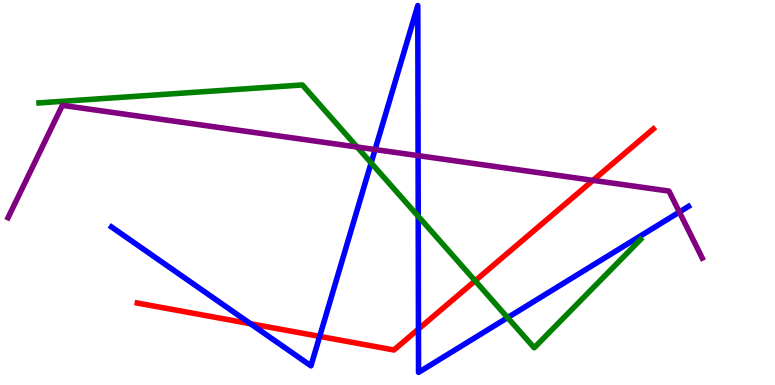[{'lines': ['blue', 'red'], 'intersections': [{'x': 3.23, 'y': 1.59}, {'x': 4.12, 'y': 1.26}, {'x': 5.4, 'y': 1.45}]}, {'lines': ['green', 'red'], 'intersections': [{'x': 6.13, 'y': 2.71}]}, {'lines': ['purple', 'red'], 'intersections': [{'x': 7.65, 'y': 5.32}]}, {'lines': ['blue', 'green'], 'intersections': [{'x': 4.79, 'y': 5.77}, {'x': 5.4, 'y': 4.38}, {'x': 6.55, 'y': 1.75}]}, {'lines': ['blue', 'purple'], 'intersections': [{'x': 4.84, 'y': 6.12}, {'x': 5.39, 'y': 5.96}, {'x': 8.77, 'y': 4.49}]}, {'lines': ['green', 'purple'], 'intersections': [{'x': 4.61, 'y': 6.18}]}]